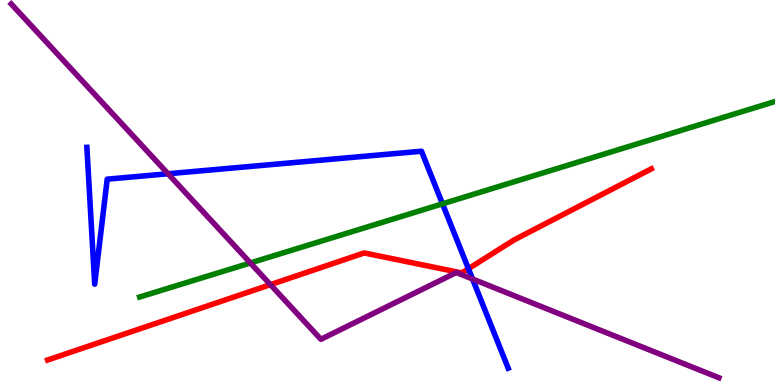[{'lines': ['blue', 'red'], 'intersections': [{'x': 6.04, 'y': 3.02}]}, {'lines': ['green', 'red'], 'intersections': []}, {'lines': ['purple', 'red'], 'intersections': [{'x': 3.49, 'y': 2.61}]}, {'lines': ['blue', 'green'], 'intersections': [{'x': 5.71, 'y': 4.71}]}, {'lines': ['blue', 'purple'], 'intersections': [{'x': 2.17, 'y': 5.49}, {'x': 6.1, 'y': 2.75}]}, {'lines': ['green', 'purple'], 'intersections': [{'x': 3.23, 'y': 3.17}]}]